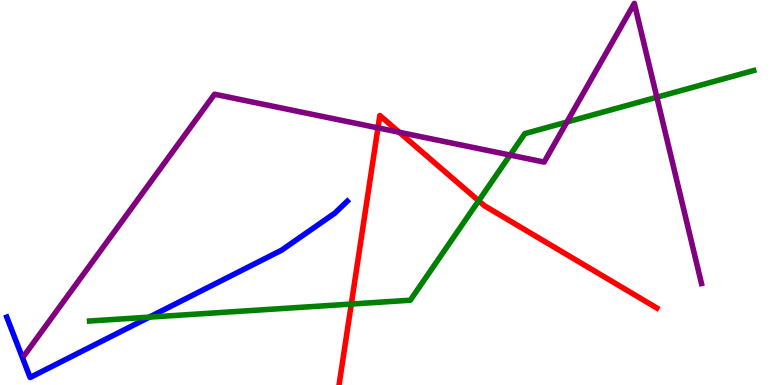[{'lines': ['blue', 'red'], 'intersections': []}, {'lines': ['green', 'red'], 'intersections': [{'x': 4.53, 'y': 2.1}, {'x': 6.18, 'y': 4.79}]}, {'lines': ['purple', 'red'], 'intersections': [{'x': 4.88, 'y': 6.68}, {'x': 5.15, 'y': 6.56}]}, {'lines': ['blue', 'green'], 'intersections': [{'x': 1.93, 'y': 1.76}]}, {'lines': ['blue', 'purple'], 'intersections': []}, {'lines': ['green', 'purple'], 'intersections': [{'x': 6.58, 'y': 5.97}, {'x': 7.31, 'y': 6.83}, {'x': 8.48, 'y': 7.47}]}]